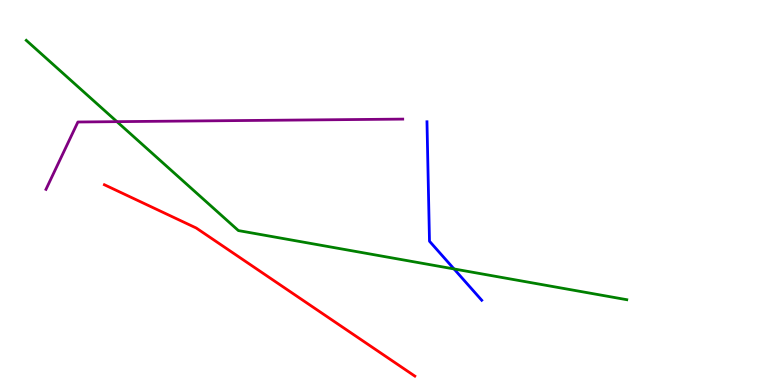[{'lines': ['blue', 'red'], 'intersections': []}, {'lines': ['green', 'red'], 'intersections': []}, {'lines': ['purple', 'red'], 'intersections': []}, {'lines': ['blue', 'green'], 'intersections': [{'x': 5.86, 'y': 3.01}]}, {'lines': ['blue', 'purple'], 'intersections': []}, {'lines': ['green', 'purple'], 'intersections': [{'x': 1.51, 'y': 6.84}]}]